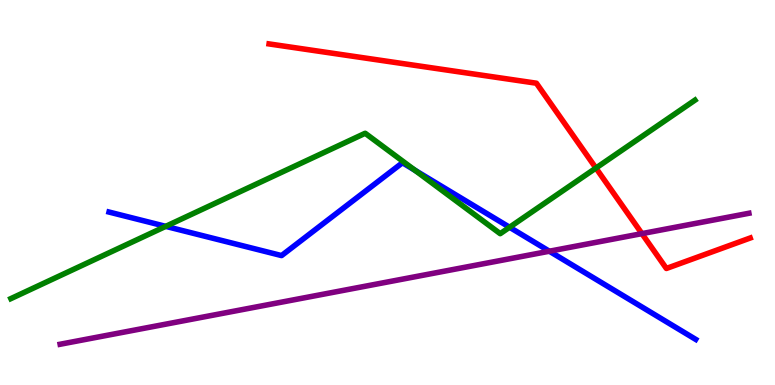[{'lines': ['blue', 'red'], 'intersections': []}, {'lines': ['green', 'red'], 'intersections': [{'x': 7.69, 'y': 5.64}]}, {'lines': ['purple', 'red'], 'intersections': [{'x': 8.28, 'y': 3.93}]}, {'lines': ['blue', 'green'], 'intersections': [{'x': 2.14, 'y': 4.12}, {'x': 5.35, 'y': 5.58}, {'x': 6.57, 'y': 4.1}]}, {'lines': ['blue', 'purple'], 'intersections': [{'x': 7.09, 'y': 3.47}]}, {'lines': ['green', 'purple'], 'intersections': []}]